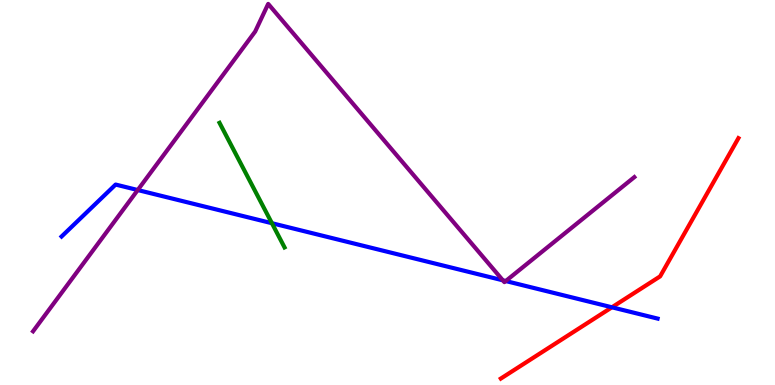[{'lines': ['blue', 'red'], 'intersections': [{'x': 7.9, 'y': 2.02}]}, {'lines': ['green', 'red'], 'intersections': []}, {'lines': ['purple', 'red'], 'intersections': []}, {'lines': ['blue', 'green'], 'intersections': [{'x': 3.51, 'y': 4.2}]}, {'lines': ['blue', 'purple'], 'intersections': [{'x': 1.78, 'y': 5.06}, {'x': 6.49, 'y': 2.72}, {'x': 6.53, 'y': 2.7}]}, {'lines': ['green', 'purple'], 'intersections': []}]